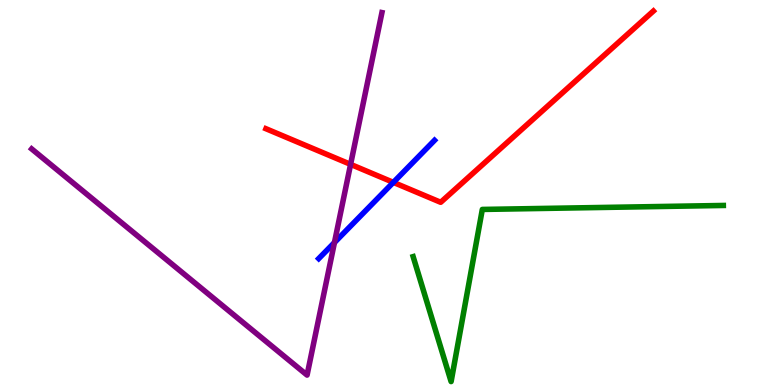[{'lines': ['blue', 'red'], 'intersections': [{'x': 5.08, 'y': 5.26}]}, {'lines': ['green', 'red'], 'intersections': []}, {'lines': ['purple', 'red'], 'intersections': [{'x': 4.52, 'y': 5.73}]}, {'lines': ['blue', 'green'], 'intersections': []}, {'lines': ['blue', 'purple'], 'intersections': [{'x': 4.32, 'y': 3.7}]}, {'lines': ['green', 'purple'], 'intersections': []}]